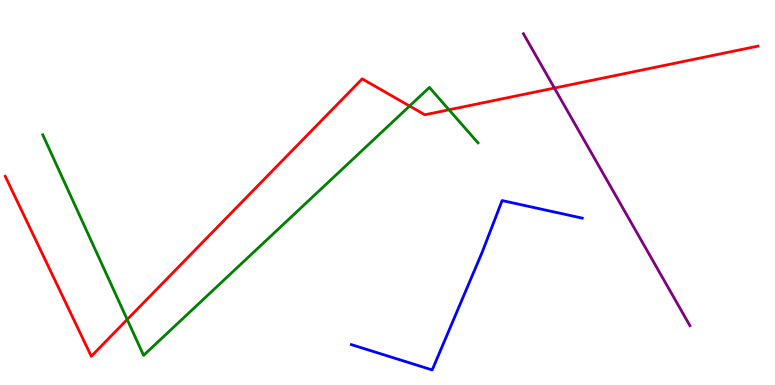[{'lines': ['blue', 'red'], 'intersections': []}, {'lines': ['green', 'red'], 'intersections': [{'x': 1.64, 'y': 1.7}, {'x': 5.28, 'y': 7.25}, {'x': 5.79, 'y': 7.15}]}, {'lines': ['purple', 'red'], 'intersections': [{'x': 7.15, 'y': 7.71}]}, {'lines': ['blue', 'green'], 'intersections': []}, {'lines': ['blue', 'purple'], 'intersections': []}, {'lines': ['green', 'purple'], 'intersections': []}]